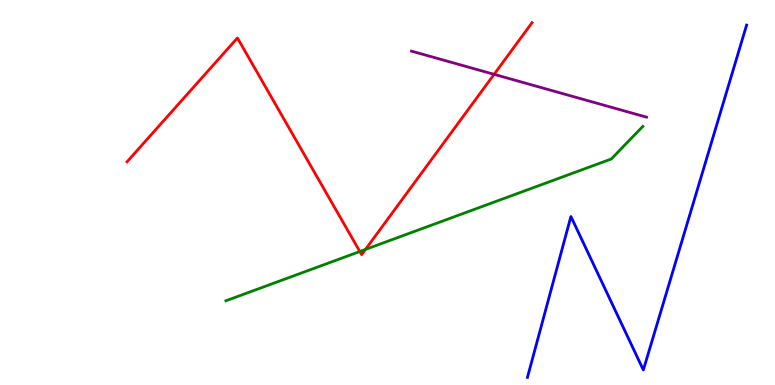[{'lines': ['blue', 'red'], 'intersections': []}, {'lines': ['green', 'red'], 'intersections': [{'x': 4.64, 'y': 3.47}, {'x': 4.72, 'y': 3.52}]}, {'lines': ['purple', 'red'], 'intersections': [{'x': 6.38, 'y': 8.07}]}, {'lines': ['blue', 'green'], 'intersections': []}, {'lines': ['blue', 'purple'], 'intersections': []}, {'lines': ['green', 'purple'], 'intersections': []}]